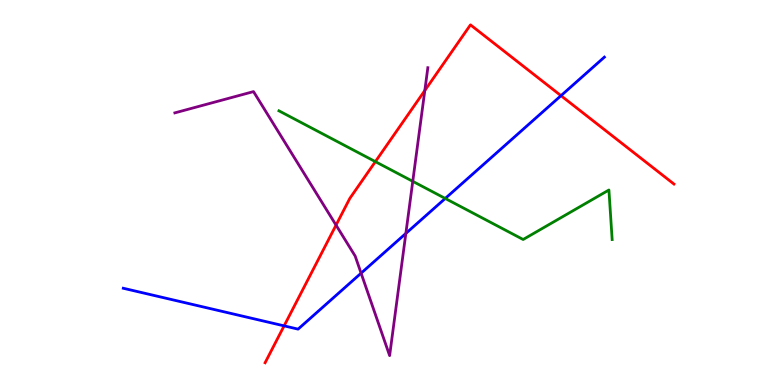[{'lines': ['blue', 'red'], 'intersections': [{'x': 3.67, 'y': 1.54}, {'x': 7.24, 'y': 7.52}]}, {'lines': ['green', 'red'], 'intersections': [{'x': 4.84, 'y': 5.8}]}, {'lines': ['purple', 'red'], 'intersections': [{'x': 4.34, 'y': 4.15}, {'x': 5.48, 'y': 7.65}]}, {'lines': ['blue', 'green'], 'intersections': [{'x': 5.75, 'y': 4.85}]}, {'lines': ['blue', 'purple'], 'intersections': [{'x': 4.66, 'y': 2.9}, {'x': 5.24, 'y': 3.94}]}, {'lines': ['green', 'purple'], 'intersections': [{'x': 5.33, 'y': 5.29}]}]